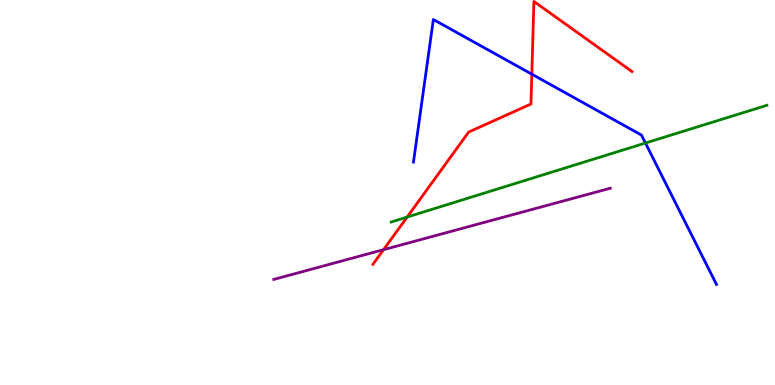[{'lines': ['blue', 'red'], 'intersections': [{'x': 6.86, 'y': 8.07}]}, {'lines': ['green', 'red'], 'intersections': [{'x': 5.25, 'y': 4.36}]}, {'lines': ['purple', 'red'], 'intersections': [{'x': 4.95, 'y': 3.51}]}, {'lines': ['blue', 'green'], 'intersections': [{'x': 8.33, 'y': 6.28}]}, {'lines': ['blue', 'purple'], 'intersections': []}, {'lines': ['green', 'purple'], 'intersections': []}]